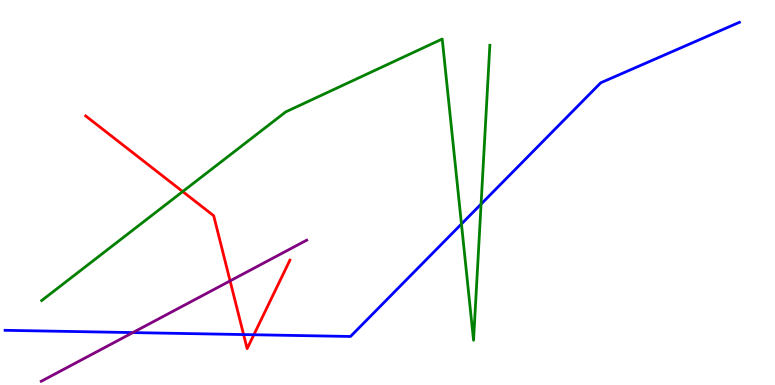[{'lines': ['blue', 'red'], 'intersections': [{'x': 3.14, 'y': 1.31}, {'x': 3.28, 'y': 1.31}]}, {'lines': ['green', 'red'], 'intersections': [{'x': 2.36, 'y': 5.02}]}, {'lines': ['purple', 'red'], 'intersections': [{'x': 2.97, 'y': 2.7}]}, {'lines': ['blue', 'green'], 'intersections': [{'x': 5.95, 'y': 4.18}, {'x': 6.21, 'y': 4.7}]}, {'lines': ['blue', 'purple'], 'intersections': [{'x': 1.71, 'y': 1.36}]}, {'lines': ['green', 'purple'], 'intersections': []}]